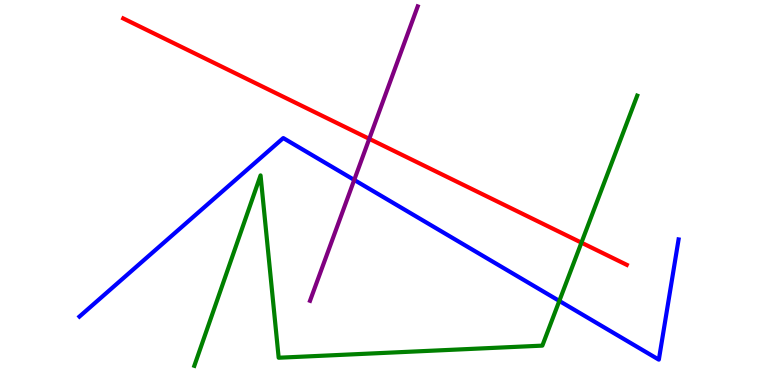[{'lines': ['blue', 'red'], 'intersections': []}, {'lines': ['green', 'red'], 'intersections': [{'x': 7.5, 'y': 3.7}]}, {'lines': ['purple', 'red'], 'intersections': [{'x': 4.76, 'y': 6.39}]}, {'lines': ['blue', 'green'], 'intersections': [{'x': 7.22, 'y': 2.18}]}, {'lines': ['blue', 'purple'], 'intersections': [{'x': 4.57, 'y': 5.33}]}, {'lines': ['green', 'purple'], 'intersections': []}]